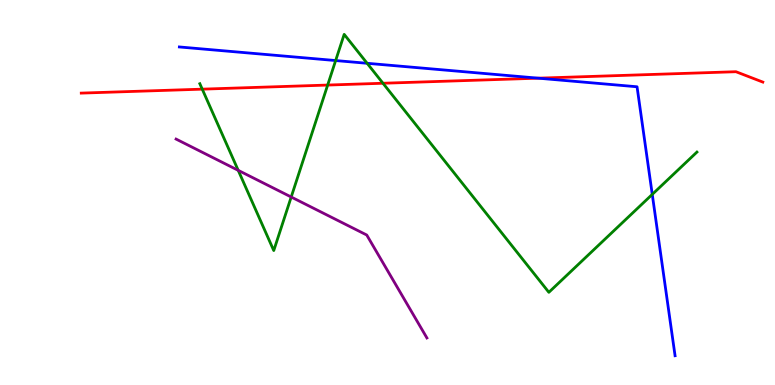[{'lines': ['blue', 'red'], 'intersections': [{'x': 6.95, 'y': 7.97}]}, {'lines': ['green', 'red'], 'intersections': [{'x': 2.61, 'y': 7.68}, {'x': 4.23, 'y': 7.79}, {'x': 4.94, 'y': 7.84}]}, {'lines': ['purple', 'red'], 'intersections': []}, {'lines': ['blue', 'green'], 'intersections': [{'x': 4.33, 'y': 8.43}, {'x': 4.74, 'y': 8.36}, {'x': 8.42, 'y': 4.95}]}, {'lines': ['blue', 'purple'], 'intersections': []}, {'lines': ['green', 'purple'], 'intersections': [{'x': 3.07, 'y': 5.58}, {'x': 3.76, 'y': 4.88}]}]